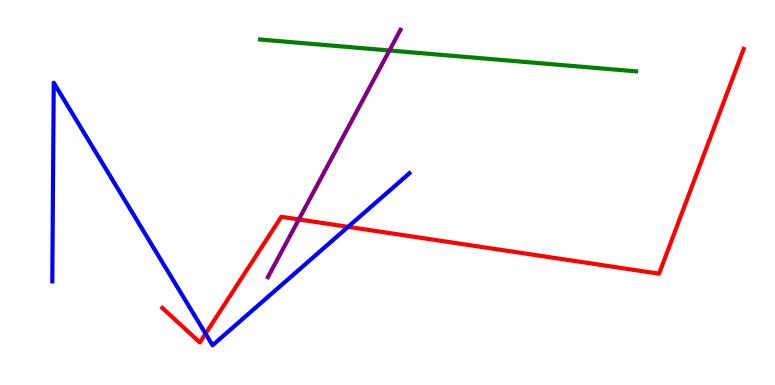[{'lines': ['blue', 'red'], 'intersections': [{'x': 2.65, 'y': 1.33}, {'x': 4.49, 'y': 4.11}]}, {'lines': ['green', 'red'], 'intersections': []}, {'lines': ['purple', 'red'], 'intersections': [{'x': 3.86, 'y': 4.3}]}, {'lines': ['blue', 'green'], 'intersections': []}, {'lines': ['blue', 'purple'], 'intersections': []}, {'lines': ['green', 'purple'], 'intersections': [{'x': 5.02, 'y': 8.69}]}]